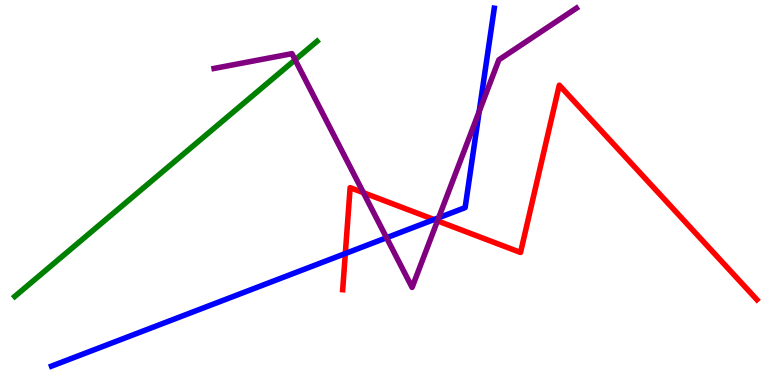[{'lines': ['blue', 'red'], 'intersections': [{'x': 4.46, 'y': 3.41}, {'x': 5.6, 'y': 4.3}]}, {'lines': ['green', 'red'], 'intersections': []}, {'lines': ['purple', 'red'], 'intersections': [{'x': 4.69, 'y': 4.99}, {'x': 5.64, 'y': 4.26}]}, {'lines': ['blue', 'green'], 'intersections': []}, {'lines': ['blue', 'purple'], 'intersections': [{'x': 4.99, 'y': 3.83}, {'x': 5.66, 'y': 4.34}, {'x': 6.18, 'y': 7.1}]}, {'lines': ['green', 'purple'], 'intersections': [{'x': 3.81, 'y': 8.45}]}]